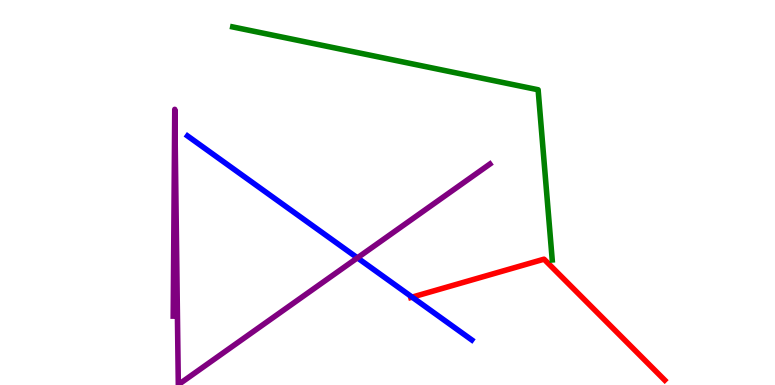[{'lines': ['blue', 'red'], 'intersections': [{'x': 5.32, 'y': 2.28}]}, {'lines': ['green', 'red'], 'intersections': []}, {'lines': ['purple', 'red'], 'intersections': []}, {'lines': ['blue', 'green'], 'intersections': []}, {'lines': ['blue', 'purple'], 'intersections': [{'x': 4.61, 'y': 3.3}]}, {'lines': ['green', 'purple'], 'intersections': []}]